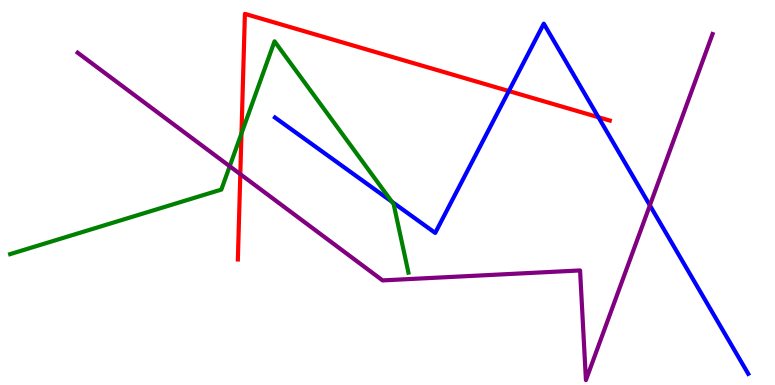[{'lines': ['blue', 'red'], 'intersections': [{'x': 6.57, 'y': 7.64}, {'x': 7.72, 'y': 6.95}]}, {'lines': ['green', 'red'], 'intersections': [{'x': 3.12, 'y': 6.53}]}, {'lines': ['purple', 'red'], 'intersections': [{'x': 3.1, 'y': 5.48}]}, {'lines': ['blue', 'green'], 'intersections': [{'x': 5.06, 'y': 4.76}]}, {'lines': ['blue', 'purple'], 'intersections': [{'x': 8.39, 'y': 4.67}]}, {'lines': ['green', 'purple'], 'intersections': [{'x': 2.96, 'y': 5.68}]}]